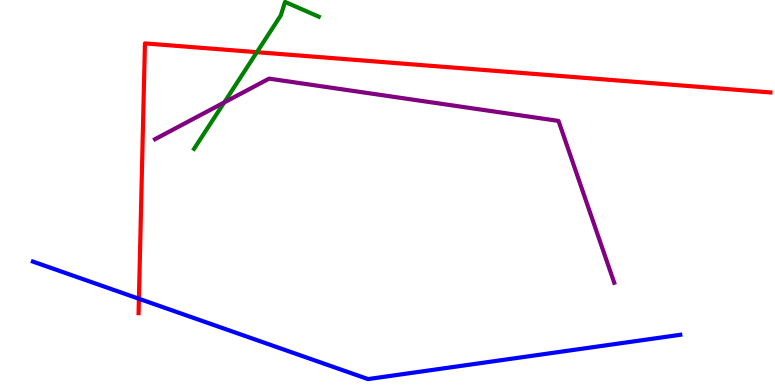[{'lines': ['blue', 'red'], 'intersections': [{'x': 1.79, 'y': 2.24}]}, {'lines': ['green', 'red'], 'intersections': [{'x': 3.31, 'y': 8.64}]}, {'lines': ['purple', 'red'], 'intersections': []}, {'lines': ['blue', 'green'], 'intersections': []}, {'lines': ['blue', 'purple'], 'intersections': []}, {'lines': ['green', 'purple'], 'intersections': [{'x': 2.89, 'y': 7.34}]}]